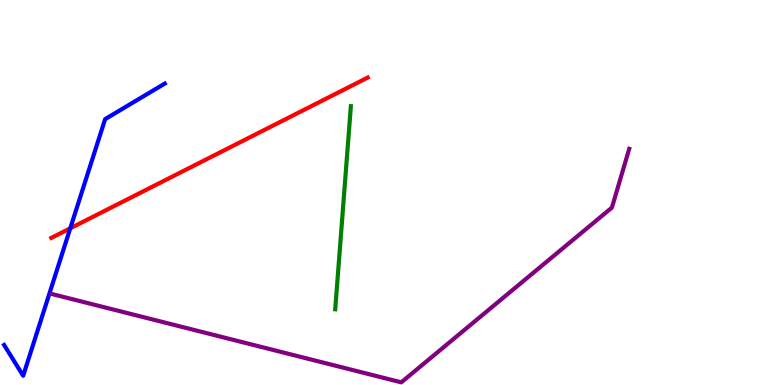[{'lines': ['blue', 'red'], 'intersections': [{'x': 0.907, 'y': 4.07}]}, {'lines': ['green', 'red'], 'intersections': []}, {'lines': ['purple', 'red'], 'intersections': []}, {'lines': ['blue', 'green'], 'intersections': []}, {'lines': ['blue', 'purple'], 'intersections': []}, {'lines': ['green', 'purple'], 'intersections': []}]